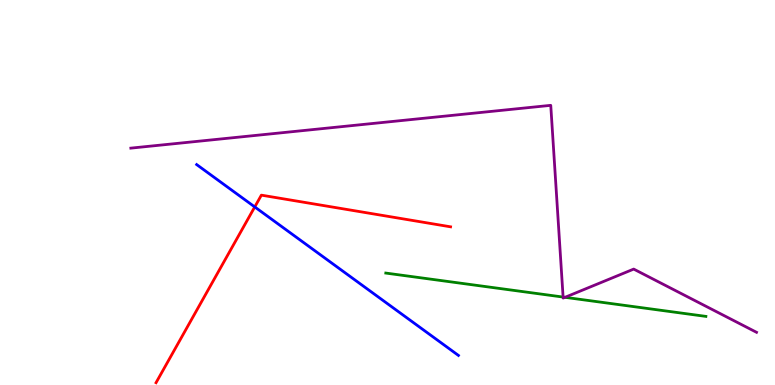[{'lines': ['blue', 'red'], 'intersections': [{'x': 3.29, 'y': 4.63}]}, {'lines': ['green', 'red'], 'intersections': []}, {'lines': ['purple', 'red'], 'intersections': []}, {'lines': ['blue', 'green'], 'intersections': []}, {'lines': ['blue', 'purple'], 'intersections': []}, {'lines': ['green', 'purple'], 'intersections': [{'x': 7.27, 'y': 2.28}, {'x': 7.29, 'y': 2.28}]}]